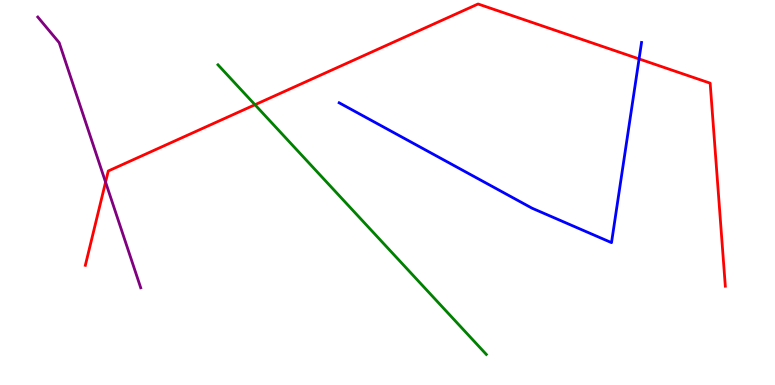[{'lines': ['blue', 'red'], 'intersections': [{'x': 8.25, 'y': 8.47}]}, {'lines': ['green', 'red'], 'intersections': [{'x': 3.29, 'y': 7.28}]}, {'lines': ['purple', 'red'], 'intersections': [{'x': 1.36, 'y': 5.27}]}, {'lines': ['blue', 'green'], 'intersections': []}, {'lines': ['blue', 'purple'], 'intersections': []}, {'lines': ['green', 'purple'], 'intersections': []}]